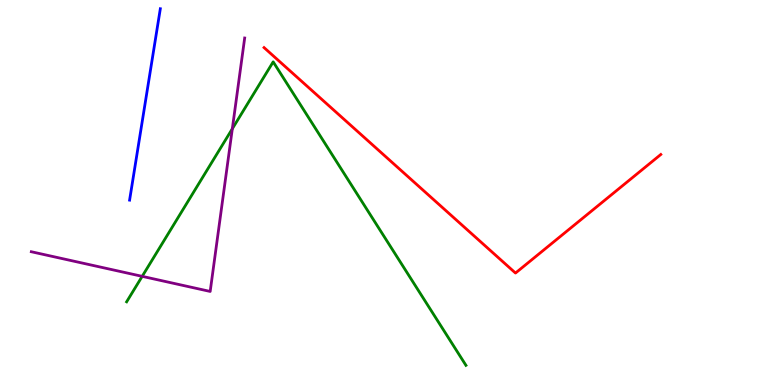[{'lines': ['blue', 'red'], 'intersections': []}, {'lines': ['green', 'red'], 'intersections': []}, {'lines': ['purple', 'red'], 'intersections': []}, {'lines': ['blue', 'green'], 'intersections': []}, {'lines': ['blue', 'purple'], 'intersections': []}, {'lines': ['green', 'purple'], 'intersections': [{'x': 1.83, 'y': 2.82}, {'x': 3.0, 'y': 6.66}]}]